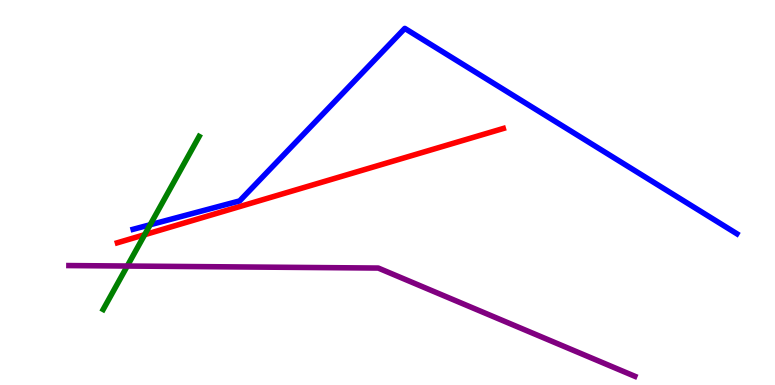[{'lines': ['blue', 'red'], 'intersections': []}, {'lines': ['green', 'red'], 'intersections': [{'x': 1.87, 'y': 3.9}]}, {'lines': ['purple', 'red'], 'intersections': []}, {'lines': ['blue', 'green'], 'intersections': [{'x': 1.94, 'y': 4.16}]}, {'lines': ['blue', 'purple'], 'intersections': []}, {'lines': ['green', 'purple'], 'intersections': [{'x': 1.64, 'y': 3.09}]}]